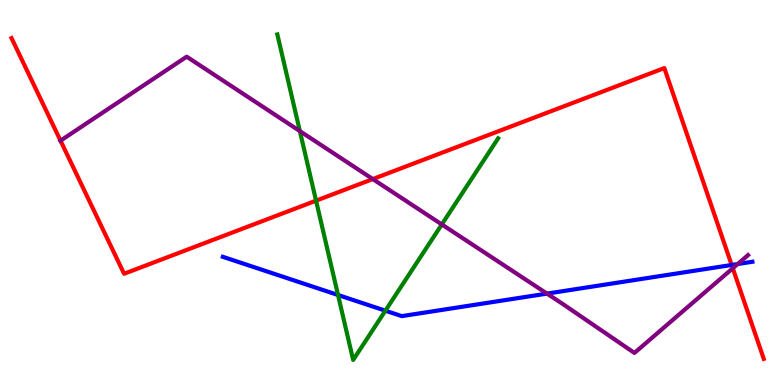[{'lines': ['blue', 'red'], 'intersections': [{'x': 9.44, 'y': 3.12}]}, {'lines': ['green', 'red'], 'intersections': [{'x': 4.08, 'y': 4.79}]}, {'lines': ['purple', 'red'], 'intersections': [{'x': 0.781, 'y': 6.35}, {'x': 4.81, 'y': 5.35}, {'x': 9.46, 'y': 3.03}]}, {'lines': ['blue', 'green'], 'intersections': [{'x': 4.36, 'y': 2.34}, {'x': 4.97, 'y': 1.93}]}, {'lines': ['blue', 'purple'], 'intersections': [{'x': 7.06, 'y': 2.37}, {'x': 9.52, 'y': 3.14}]}, {'lines': ['green', 'purple'], 'intersections': [{'x': 3.87, 'y': 6.6}, {'x': 5.7, 'y': 4.17}]}]